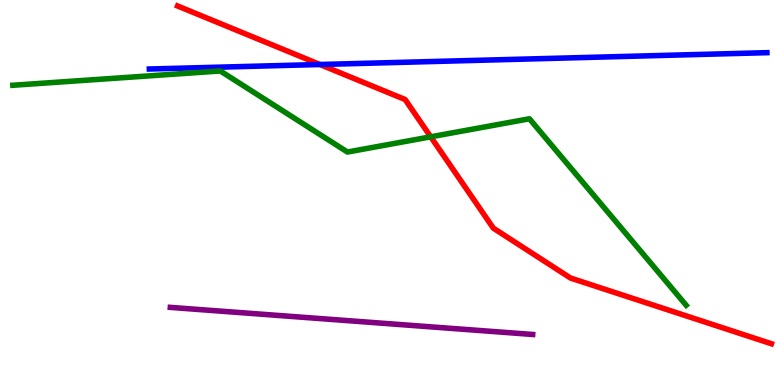[{'lines': ['blue', 'red'], 'intersections': [{'x': 4.13, 'y': 8.32}]}, {'lines': ['green', 'red'], 'intersections': [{'x': 5.56, 'y': 6.45}]}, {'lines': ['purple', 'red'], 'intersections': []}, {'lines': ['blue', 'green'], 'intersections': []}, {'lines': ['blue', 'purple'], 'intersections': []}, {'lines': ['green', 'purple'], 'intersections': []}]